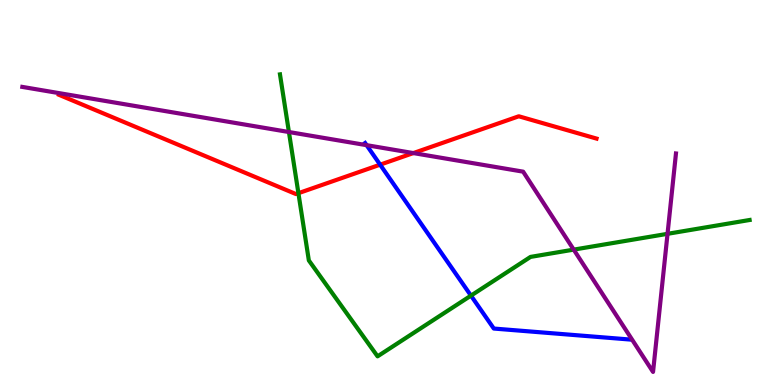[{'lines': ['blue', 'red'], 'intersections': [{'x': 4.9, 'y': 5.72}]}, {'lines': ['green', 'red'], 'intersections': [{'x': 3.85, 'y': 4.98}]}, {'lines': ['purple', 'red'], 'intersections': [{'x': 5.33, 'y': 6.02}]}, {'lines': ['blue', 'green'], 'intersections': [{'x': 6.08, 'y': 2.32}]}, {'lines': ['blue', 'purple'], 'intersections': [{'x': 4.73, 'y': 6.23}]}, {'lines': ['green', 'purple'], 'intersections': [{'x': 3.73, 'y': 6.57}, {'x': 7.4, 'y': 3.52}, {'x': 8.61, 'y': 3.93}]}]